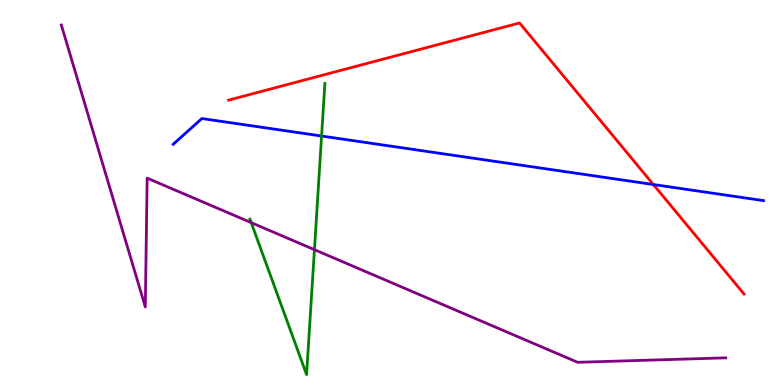[{'lines': ['blue', 'red'], 'intersections': [{'x': 8.43, 'y': 5.21}]}, {'lines': ['green', 'red'], 'intersections': []}, {'lines': ['purple', 'red'], 'intersections': []}, {'lines': ['blue', 'green'], 'intersections': [{'x': 4.15, 'y': 6.47}]}, {'lines': ['blue', 'purple'], 'intersections': []}, {'lines': ['green', 'purple'], 'intersections': [{'x': 3.24, 'y': 4.22}, {'x': 4.06, 'y': 3.51}]}]